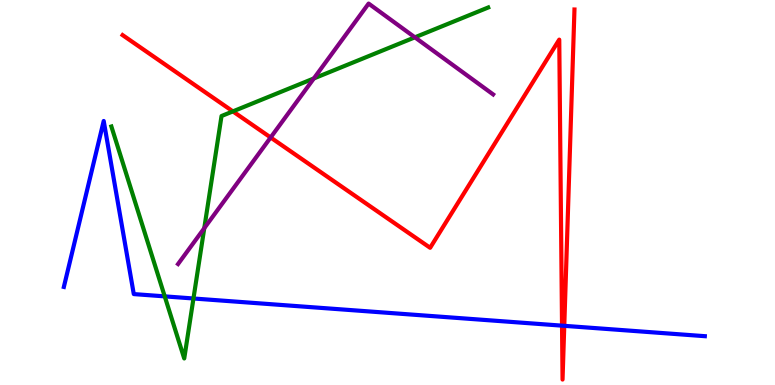[{'lines': ['blue', 'red'], 'intersections': [{'x': 7.25, 'y': 1.54}, {'x': 7.28, 'y': 1.54}]}, {'lines': ['green', 'red'], 'intersections': [{'x': 3.01, 'y': 7.11}]}, {'lines': ['purple', 'red'], 'intersections': [{'x': 3.49, 'y': 6.43}]}, {'lines': ['blue', 'green'], 'intersections': [{'x': 2.13, 'y': 2.3}, {'x': 2.5, 'y': 2.25}]}, {'lines': ['blue', 'purple'], 'intersections': []}, {'lines': ['green', 'purple'], 'intersections': [{'x': 2.64, 'y': 4.07}, {'x': 4.05, 'y': 7.96}, {'x': 5.35, 'y': 9.03}]}]